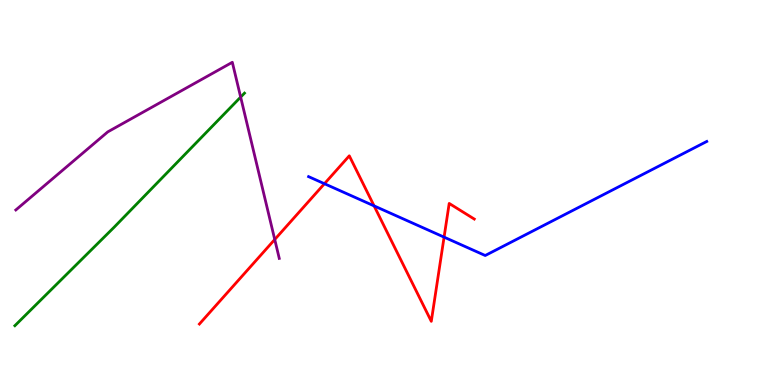[{'lines': ['blue', 'red'], 'intersections': [{'x': 4.19, 'y': 5.23}, {'x': 4.83, 'y': 4.65}, {'x': 5.73, 'y': 3.84}]}, {'lines': ['green', 'red'], 'intersections': []}, {'lines': ['purple', 'red'], 'intersections': [{'x': 3.55, 'y': 3.78}]}, {'lines': ['blue', 'green'], 'intersections': []}, {'lines': ['blue', 'purple'], 'intersections': []}, {'lines': ['green', 'purple'], 'intersections': [{'x': 3.11, 'y': 7.48}]}]